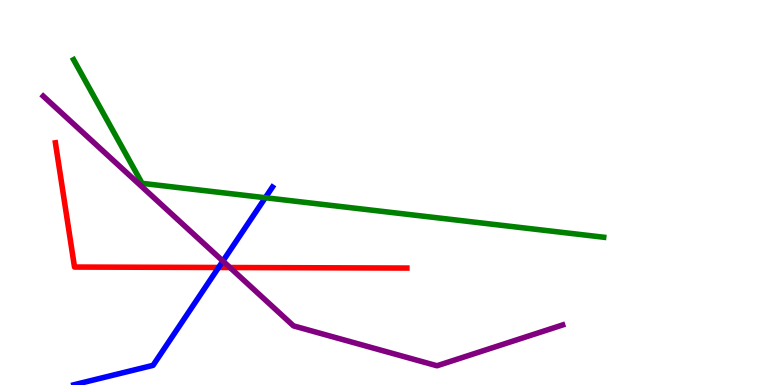[{'lines': ['blue', 'red'], 'intersections': [{'x': 2.82, 'y': 3.05}]}, {'lines': ['green', 'red'], 'intersections': []}, {'lines': ['purple', 'red'], 'intersections': [{'x': 2.97, 'y': 3.05}]}, {'lines': ['blue', 'green'], 'intersections': [{'x': 3.42, 'y': 4.86}]}, {'lines': ['blue', 'purple'], 'intersections': [{'x': 2.88, 'y': 3.22}]}, {'lines': ['green', 'purple'], 'intersections': []}]